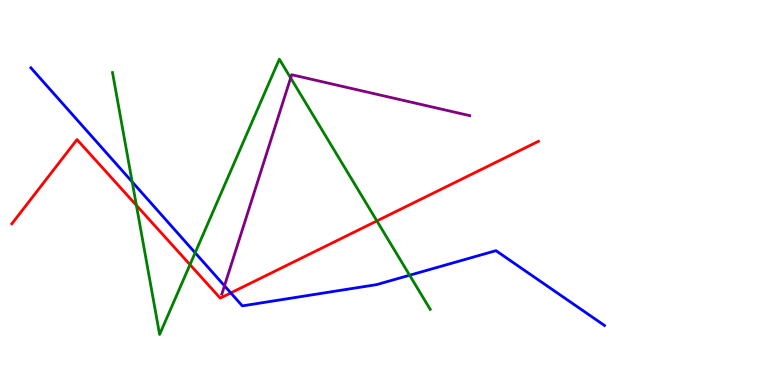[{'lines': ['blue', 'red'], 'intersections': [{'x': 2.98, 'y': 2.39}]}, {'lines': ['green', 'red'], 'intersections': [{'x': 1.76, 'y': 4.67}, {'x': 2.45, 'y': 3.13}, {'x': 4.86, 'y': 4.26}]}, {'lines': ['purple', 'red'], 'intersections': []}, {'lines': ['blue', 'green'], 'intersections': [{'x': 1.71, 'y': 5.28}, {'x': 2.52, 'y': 3.43}, {'x': 5.29, 'y': 2.85}]}, {'lines': ['blue', 'purple'], 'intersections': [{'x': 2.9, 'y': 2.58}]}, {'lines': ['green', 'purple'], 'intersections': [{'x': 3.75, 'y': 7.98}]}]